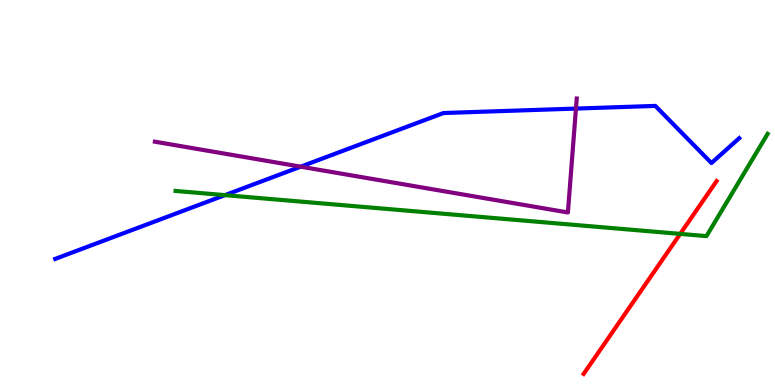[{'lines': ['blue', 'red'], 'intersections': []}, {'lines': ['green', 'red'], 'intersections': [{'x': 8.78, 'y': 3.92}]}, {'lines': ['purple', 'red'], 'intersections': []}, {'lines': ['blue', 'green'], 'intersections': [{'x': 2.9, 'y': 4.93}]}, {'lines': ['blue', 'purple'], 'intersections': [{'x': 3.88, 'y': 5.67}, {'x': 7.43, 'y': 7.18}]}, {'lines': ['green', 'purple'], 'intersections': []}]